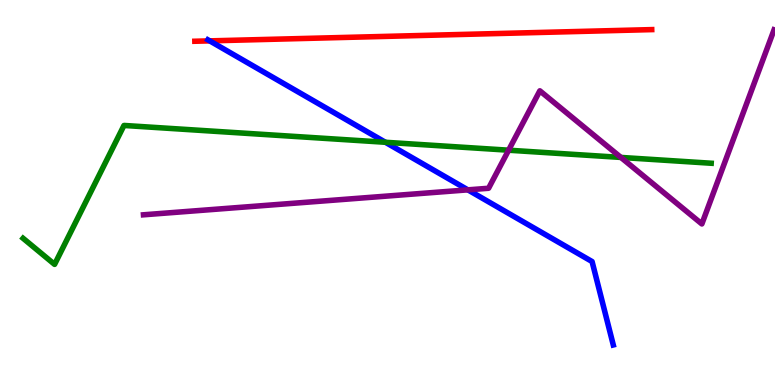[{'lines': ['blue', 'red'], 'intersections': [{'x': 2.71, 'y': 8.94}]}, {'lines': ['green', 'red'], 'intersections': []}, {'lines': ['purple', 'red'], 'intersections': []}, {'lines': ['blue', 'green'], 'intersections': [{'x': 4.97, 'y': 6.3}]}, {'lines': ['blue', 'purple'], 'intersections': [{'x': 6.04, 'y': 5.07}]}, {'lines': ['green', 'purple'], 'intersections': [{'x': 6.56, 'y': 6.1}, {'x': 8.01, 'y': 5.91}]}]